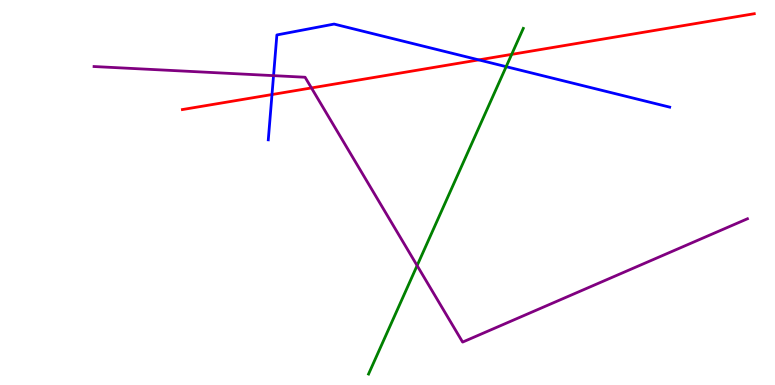[{'lines': ['blue', 'red'], 'intersections': [{'x': 3.51, 'y': 7.54}, {'x': 6.18, 'y': 8.44}]}, {'lines': ['green', 'red'], 'intersections': [{'x': 6.6, 'y': 8.59}]}, {'lines': ['purple', 'red'], 'intersections': [{'x': 4.02, 'y': 7.72}]}, {'lines': ['blue', 'green'], 'intersections': [{'x': 6.53, 'y': 8.27}]}, {'lines': ['blue', 'purple'], 'intersections': [{'x': 3.53, 'y': 8.04}]}, {'lines': ['green', 'purple'], 'intersections': [{'x': 5.38, 'y': 3.1}]}]